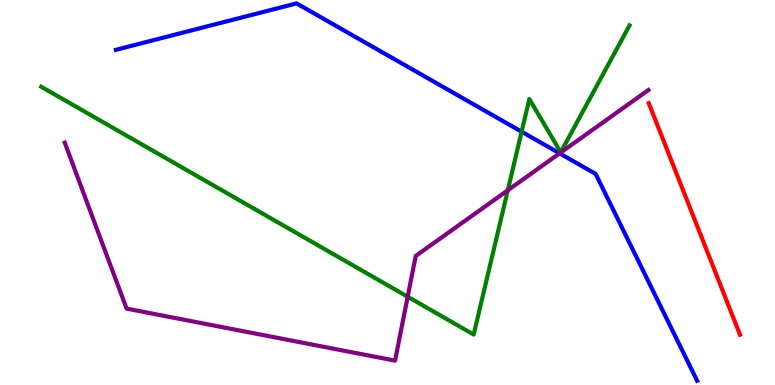[{'lines': ['blue', 'red'], 'intersections': []}, {'lines': ['green', 'red'], 'intersections': []}, {'lines': ['purple', 'red'], 'intersections': []}, {'lines': ['blue', 'green'], 'intersections': [{'x': 6.73, 'y': 6.58}]}, {'lines': ['blue', 'purple'], 'intersections': [{'x': 7.22, 'y': 6.02}]}, {'lines': ['green', 'purple'], 'intersections': [{'x': 5.26, 'y': 2.29}, {'x': 6.55, 'y': 5.06}]}]